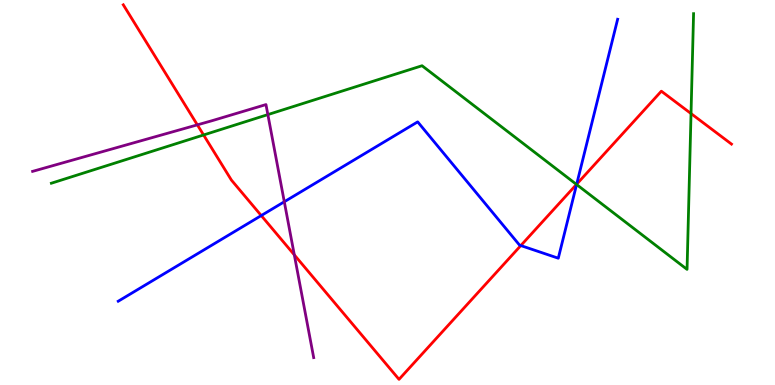[{'lines': ['blue', 'red'], 'intersections': [{'x': 3.37, 'y': 4.4}, {'x': 6.72, 'y': 3.62}, {'x': 7.44, 'y': 5.22}]}, {'lines': ['green', 'red'], 'intersections': [{'x': 2.63, 'y': 6.49}, {'x': 7.44, 'y': 5.21}, {'x': 8.92, 'y': 7.05}]}, {'lines': ['purple', 'red'], 'intersections': [{'x': 2.55, 'y': 6.76}, {'x': 3.8, 'y': 3.38}]}, {'lines': ['blue', 'green'], 'intersections': [{'x': 7.44, 'y': 5.21}]}, {'lines': ['blue', 'purple'], 'intersections': [{'x': 3.67, 'y': 4.76}]}, {'lines': ['green', 'purple'], 'intersections': [{'x': 3.46, 'y': 7.02}]}]